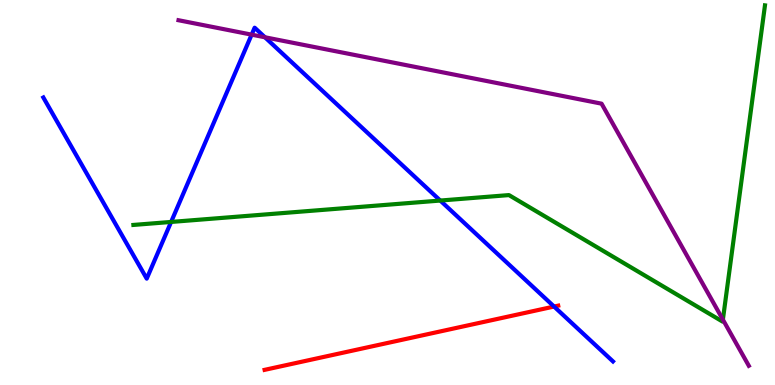[{'lines': ['blue', 'red'], 'intersections': [{'x': 7.15, 'y': 2.04}]}, {'lines': ['green', 'red'], 'intersections': []}, {'lines': ['purple', 'red'], 'intersections': []}, {'lines': ['blue', 'green'], 'intersections': [{'x': 2.21, 'y': 4.24}, {'x': 5.68, 'y': 4.79}]}, {'lines': ['blue', 'purple'], 'intersections': [{'x': 3.25, 'y': 9.1}, {'x': 3.42, 'y': 9.03}]}, {'lines': ['green', 'purple'], 'intersections': [{'x': 9.33, 'y': 1.7}]}]